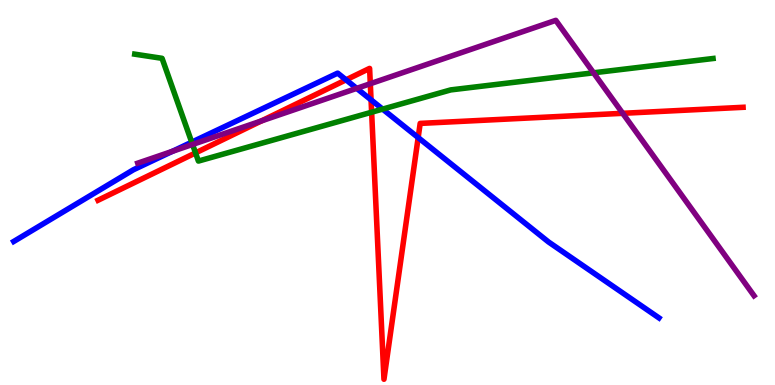[{'lines': ['blue', 'red'], 'intersections': [{'x': 4.47, 'y': 7.93}, {'x': 4.79, 'y': 7.41}, {'x': 5.4, 'y': 6.43}]}, {'lines': ['green', 'red'], 'intersections': [{'x': 2.52, 'y': 6.03}, {'x': 4.8, 'y': 7.09}]}, {'lines': ['purple', 'red'], 'intersections': [{'x': 3.37, 'y': 6.86}, {'x': 4.78, 'y': 7.83}, {'x': 8.03, 'y': 7.06}]}, {'lines': ['blue', 'green'], 'intersections': [{'x': 2.47, 'y': 6.31}, {'x': 4.94, 'y': 7.17}]}, {'lines': ['blue', 'purple'], 'intersections': [{'x': 2.22, 'y': 6.07}, {'x': 4.6, 'y': 7.7}]}, {'lines': ['green', 'purple'], 'intersections': [{'x': 2.48, 'y': 6.25}, {'x': 7.66, 'y': 8.11}]}]